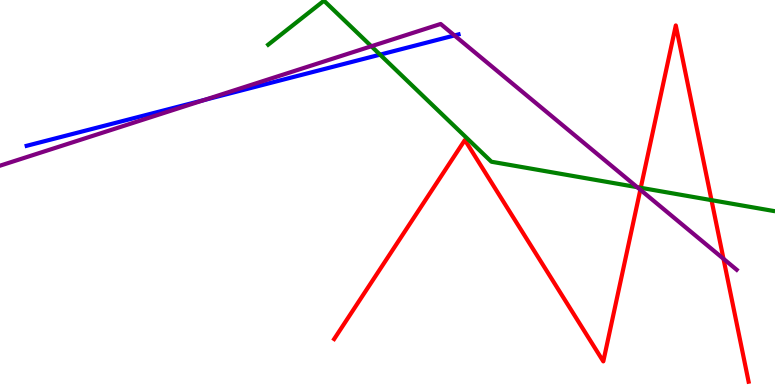[{'lines': ['blue', 'red'], 'intersections': []}, {'lines': ['green', 'red'], 'intersections': [{'x': 8.27, 'y': 5.12}, {'x': 9.18, 'y': 4.8}]}, {'lines': ['purple', 'red'], 'intersections': [{'x': 8.26, 'y': 5.07}, {'x': 9.34, 'y': 3.28}]}, {'lines': ['blue', 'green'], 'intersections': [{'x': 4.9, 'y': 8.58}]}, {'lines': ['blue', 'purple'], 'intersections': [{'x': 2.63, 'y': 7.4}, {'x': 5.86, 'y': 9.08}]}, {'lines': ['green', 'purple'], 'intersections': [{'x': 4.79, 'y': 8.8}, {'x': 8.22, 'y': 5.14}]}]